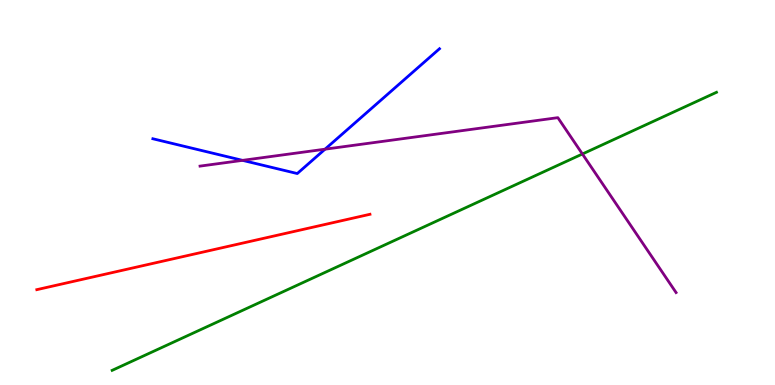[{'lines': ['blue', 'red'], 'intersections': []}, {'lines': ['green', 'red'], 'intersections': []}, {'lines': ['purple', 'red'], 'intersections': []}, {'lines': ['blue', 'green'], 'intersections': []}, {'lines': ['blue', 'purple'], 'intersections': [{'x': 3.13, 'y': 5.83}, {'x': 4.19, 'y': 6.12}]}, {'lines': ['green', 'purple'], 'intersections': [{'x': 7.51, 'y': 6.0}]}]